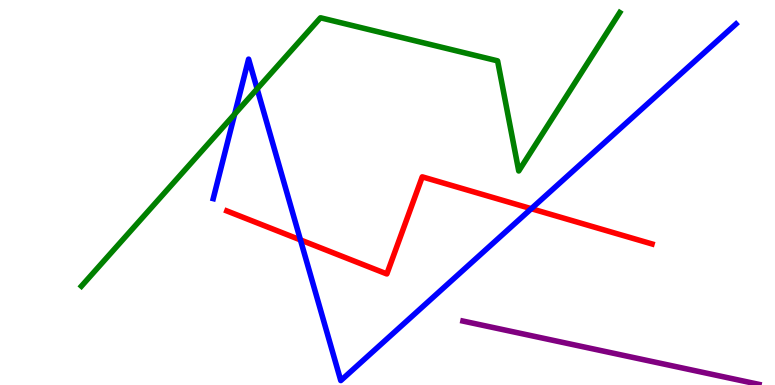[{'lines': ['blue', 'red'], 'intersections': [{'x': 3.88, 'y': 3.77}, {'x': 6.86, 'y': 4.58}]}, {'lines': ['green', 'red'], 'intersections': []}, {'lines': ['purple', 'red'], 'intersections': []}, {'lines': ['blue', 'green'], 'intersections': [{'x': 3.03, 'y': 7.04}, {'x': 3.32, 'y': 7.69}]}, {'lines': ['blue', 'purple'], 'intersections': []}, {'lines': ['green', 'purple'], 'intersections': []}]